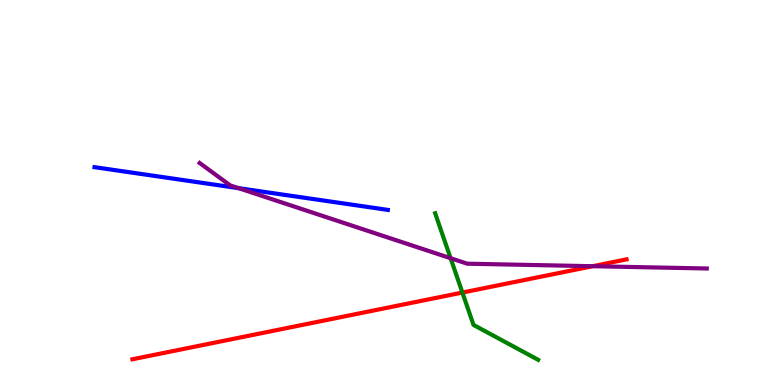[{'lines': ['blue', 'red'], 'intersections': []}, {'lines': ['green', 'red'], 'intersections': [{'x': 5.97, 'y': 2.4}]}, {'lines': ['purple', 'red'], 'intersections': [{'x': 7.65, 'y': 3.09}]}, {'lines': ['blue', 'green'], 'intersections': []}, {'lines': ['blue', 'purple'], 'intersections': [{'x': 3.08, 'y': 5.11}]}, {'lines': ['green', 'purple'], 'intersections': [{'x': 5.81, 'y': 3.29}]}]